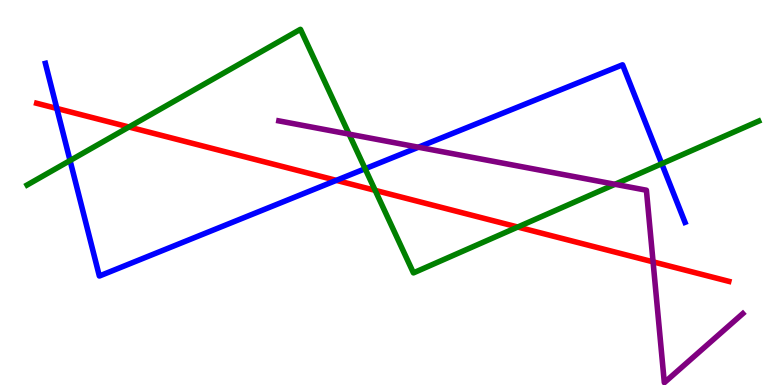[{'lines': ['blue', 'red'], 'intersections': [{'x': 0.733, 'y': 7.18}, {'x': 4.34, 'y': 5.32}]}, {'lines': ['green', 'red'], 'intersections': [{'x': 1.66, 'y': 6.7}, {'x': 4.84, 'y': 5.06}, {'x': 6.68, 'y': 4.1}]}, {'lines': ['purple', 'red'], 'intersections': [{'x': 8.43, 'y': 3.2}]}, {'lines': ['blue', 'green'], 'intersections': [{'x': 0.904, 'y': 5.83}, {'x': 4.71, 'y': 5.62}, {'x': 8.54, 'y': 5.75}]}, {'lines': ['blue', 'purple'], 'intersections': [{'x': 5.4, 'y': 6.18}]}, {'lines': ['green', 'purple'], 'intersections': [{'x': 4.5, 'y': 6.52}, {'x': 7.94, 'y': 5.21}]}]